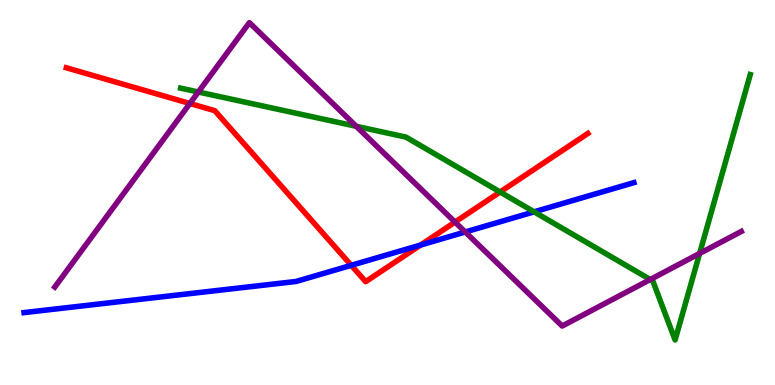[{'lines': ['blue', 'red'], 'intersections': [{'x': 4.53, 'y': 3.11}, {'x': 5.43, 'y': 3.64}]}, {'lines': ['green', 'red'], 'intersections': [{'x': 6.45, 'y': 5.01}]}, {'lines': ['purple', 'red'], 'intersections': [{'x': 2.45, 'y': 7.31}, {'x': 5.87, 'y': 4.23}]}, {'lines': ['blue', 'green'], 'intersections': [{'x': 6.89, 'y': 4.5}]}, {'lines': ['blue', 'purple'], 'intersections': [{'x': 6.0, 'y': 3.97}]}, {'lines': ['green', 'purple'], 'intersections': [{'x': 2.56, 'y': 7.61}, {'x': 4.6, 'y': 6.72}, {'x': 8.39, 'y': 2.74}, {'x': 9.03, 'y': 3.42}]}]